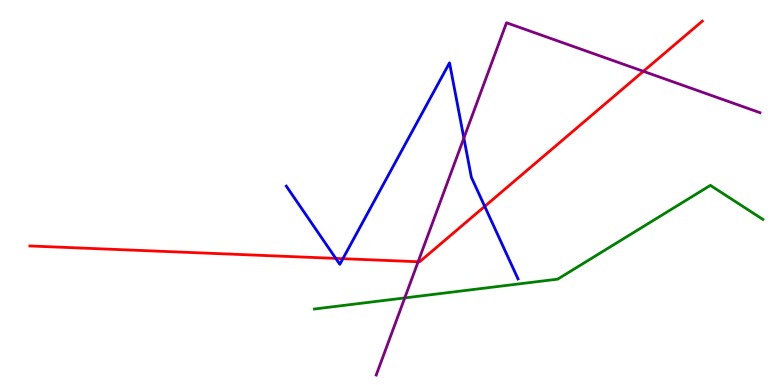[{'lines': ['blue', 'red'], 'intersections': [{'x': 4.33, 'y': 3.29}, {'x': 4.42, 'y': 3.28}, {'x': 6.25, 'y': 4.64}]}, {'lines': ['green', 'red'], 'intersections': []}, {'lines': ['purple', 'red'], 'intersections': [{'x': 5.4, 'y': 3.2}, {'x': 8.3, 'y': 8.15}]}, {'lines': ['blue', 'green'], 'intersections': []}, {'lines': ['blue', 'purple'], 'intersections': [{'x': 5.99, 'y': 6.41}]}, {'lines': ['green', 'purple'], 'intersections': [{'x': 5.22, 'y': 2.26}]}]